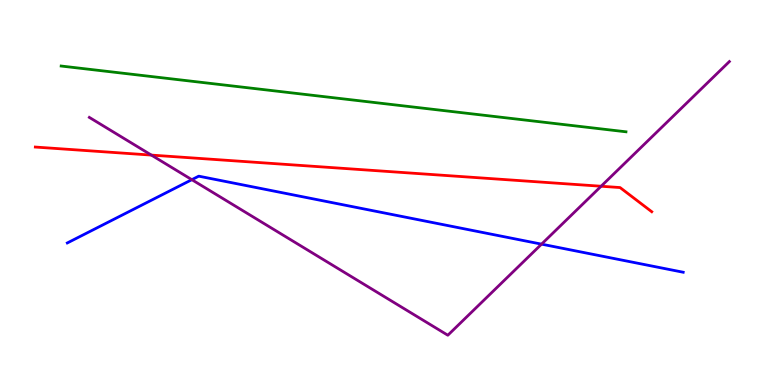[{'lines': ['blue', 'red'], 'intersections': []}, {'lines': ['green', 'red'], 'intersections': []}, {'lines': ['purple', 'red'], 'intersections': [{'x': 1.95, 'y': 5.97}, {'x': 7.76, 'y': 5.16}]}, {'lines': ['blue', 'green'], 'intersections': []}, {'lines': ['blue', 'purple'], 'intersections': [{'x': 2.48, 'y': 5.33}, {'x': 6.99, 'y': 3.66}]}, {'lines': ['green', 'purple'], 'intersections': []}]